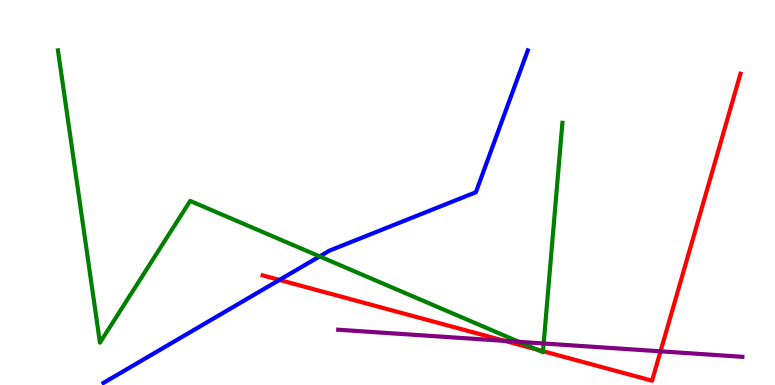[{'lines': ['blue', 'red'], 'intersections': [{'x': 3.61, 'y': 2.73}]}, {'lines': ['green', 'red'], 'intersections': [{'x': 6.93, 'y': 0.92}, {'x': 7.01, 'y': 0.878}]}, {'lines': ['purple', 'red'], 'intersections': [{'x': 6.51, 'y': 1.15}, {'x': 8.52, 'y': 0.875}]}, {'lines': ['blue', 'green'], 'intersections': [{'x': 4.12, 'y': 3.34}]}, {'lines': ['blue', 'purple'], 'intersections': []}, {'lines': ['green', 'purple'], 'intersections': [{'x': 6.7, 'y': 1.12}, {'x': 7.01, 'y': 1.08}]}]